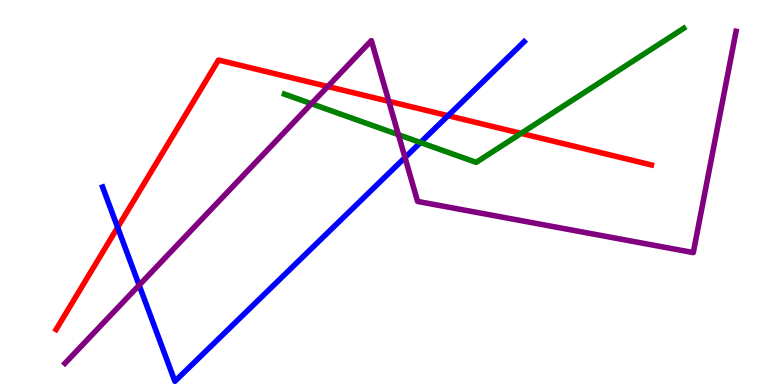[{'lines': ['blue', 'red'], 'intersections': [{'x': 1.52, 'y': 4.09}, {'x': 5.78, 'y': 7.0}]}, {'lines': ['green', 'red'], 'intersections': [{'x': 6.72, 'y': 6.54}]}, {'lines': ['purple', 'red'], 'intersections': [{'x': 4.23, 'y': 7.75}, {'x': 5.02, 'y': 7.37}]}, {'lines': ['blue', 'green'], 'intersections': [{'x': 5.43, 'y': 6.3}]}, {'lines': ['blue', 'purple'], 'intersections': [{'x': 1.8, 'y': 2.59}, {'x': 5.23, 'y': 5.91}]}, {'lines': ['green', 'purple'], 'intersections': [{'x': 4.02, 'y': 7.31}, {'x': 5.14, 'y': 6.5}]}]